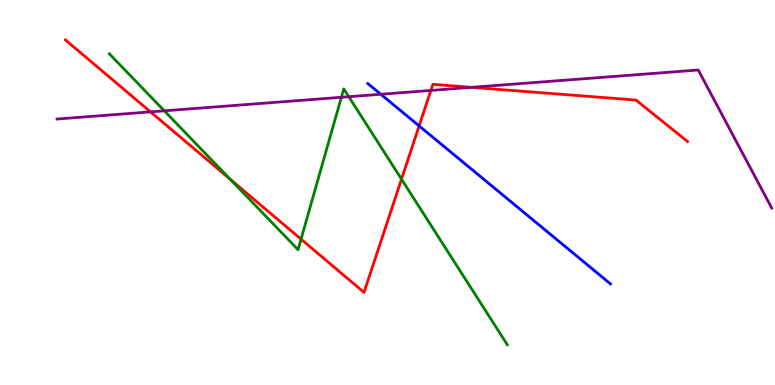[{'lines': ['blue', 'red'], 'intersections': [{'x': 5.41, 'y': 6.73}]}, {'lines': ['green', 'red'], 'intersections': [{'x': 2.97, 'y': 5.35}, {'x': 3.88, 'y': 3.79}, {'x': 5.18, 'y': 5.35}]}, {'lines': ['purple', 'red'], 'intersections': [{'x': 1.94, 'y': 7.09}, {'x': 5.56, 'y': 7.65}, {'x': 6.08, 'y': 7.73}]}, {'lines': ['blue', 'green'], 'intersections': []}, {'lines': ['blue', 'purple'], 'intersections': [{'x': 4.91, 'y': 7.55}]}, {'lines': ['green', 'purple'], 'intersections': [{'x': 2.12, 'y': 7.12}, {'x': 4.4, 'y': 7.47}, {'x': 4.5, 'y': 7.49}]}]